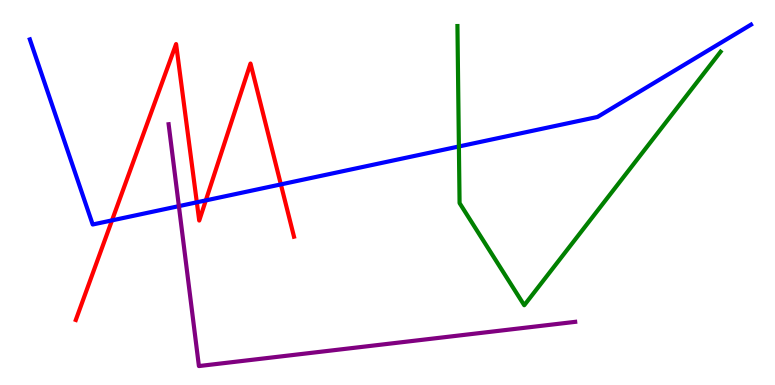[{'lines': ['blue', 'red'], 'intersections': [{'x': 1.45, 'y': 4.28}, {'x': 2.54, 'y': 4.75}, {'x': 2.66, 'y': 4.79}, {'x': 3.62, 'y': 5.21}]}, {'lines': ['green', 'red'], 'intersections': []}, {'lines': ['purple', 'red'], 'intersections': []}, {'lines': ['blue', 'green'], 'intersections': [{'x': 5.92, 'y': 6.2}]}, {'lines': ['blue', 'purple'], 'intersections': [{'x': 2.31, 'y': 4.65}]}, {'lines': ['green', 'purple'], 'intersections': []}]